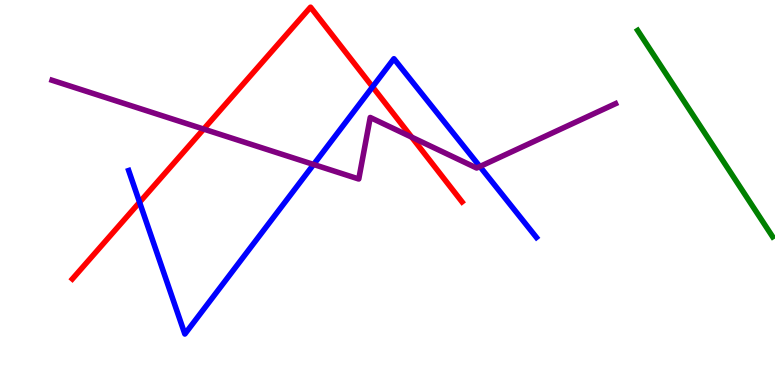[{'lines': ['blue', 'red'], 'intersections': [{'x': 1.8, 'y': 4.75}, {'x': 4.81, 'y': 7.74}]}, {'lines': ['green', 'red'], 'intersections': []}, {'lines': ['purple', 'red'], 'intersections': [{'x': 2.63, 'y': 6.65}, {'x': 5.31, 'y': 6.44}]}, {'lines': ['blue', 'green'], 'intersections': []}, {'lines': ['blue', 'purple'], 'intersections': [{'x': 4.05, 'y': 5.73}, {'x': 6.19, 'y': 5.67}]}, {'lines': ['green', 'purple'], 'intersections': []}]